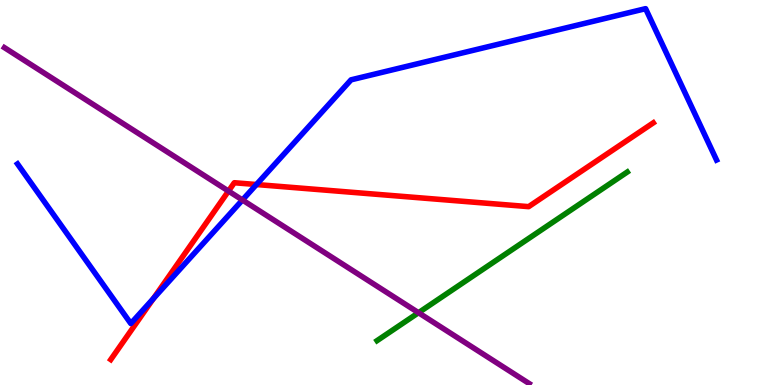[{'lines': ['blue', 'red'], 'intersections': [{'x': 1.98, 'y': 2.25}, {'x': 3.31, 'y': 5.21}]}, {'lines': ['green', 'red'], 'intersections': []}, {'lines': ['purple', 'red'], 'intersections': [{'x': 2.95, 'y': 5.04}]}, {'lines': ['blue', 'green'], 'intersections': []}, {'lines': ['blue', 'purple'], 'intersections': [{'x': 3.13, 'y': 4.81}]}, {'lines': ['green', 'purple'], 'intersections': [{'x': 5.4, 'y': 1.88}]}]